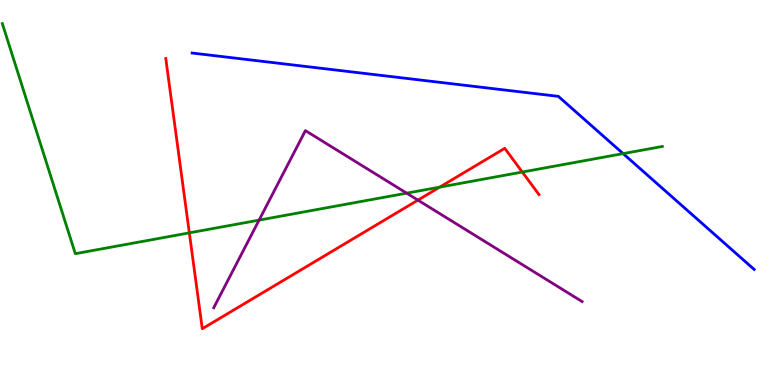[{'lines': ['blue', 'red'], 'intersections': []}, {'lines': ['green', 'red'], 'intersections': [{'x': 2.44, 'y': 3.95}, {'x': 5.67, 'y': 5.14}, {'x': 6.74, 'y': 5.53}]}, {'lines': ['purple', 'red'], 'intersections': [{'x': 5.39, 'y': 4.8}]}, {'lines': ['blue', 'green'], 'intersections': [{'x': 8.04, 'y': 6.01}]}, {'lines': ['blue', 'purple'], 'intersections': []}, {'lines': ['green', 'purple'], 'intersections': [{'x': 3.34, 'y': 4.28}, {'x': 5.25, 'y': 4.98}]}]